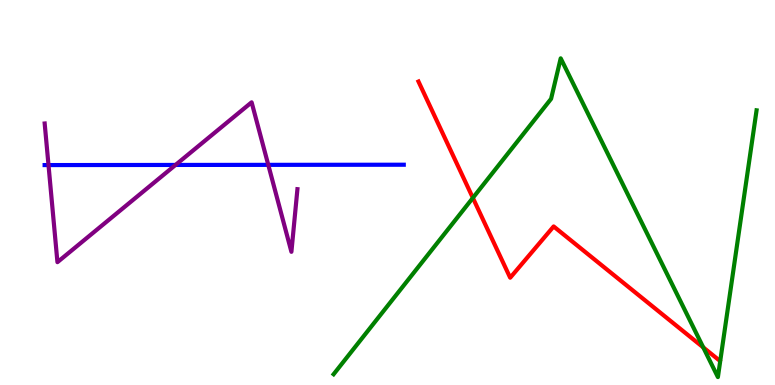[{'lines': ['blue', 'red'], 'intersections': []}, {'lines': ['green', 'red'], 'intersections': [{'x': 6.1, 'y': 4.86}, {'x': 9.07, 'y': 0.976}]}, {'lines': ['purple', 'red'], 'intersections': []}, {'lines': ['blue', 'green'], 'intersections': []}, {'lines': ['blue', 'purple'], 'intersections': [{'x': 0.626, 'y': 5.71}, {'x': 2.26, 'y': 5.72}, {'x': 3.46, 'y': 5.72}]}, {'lines': ['green', 'purple'], 'intersections': []}]